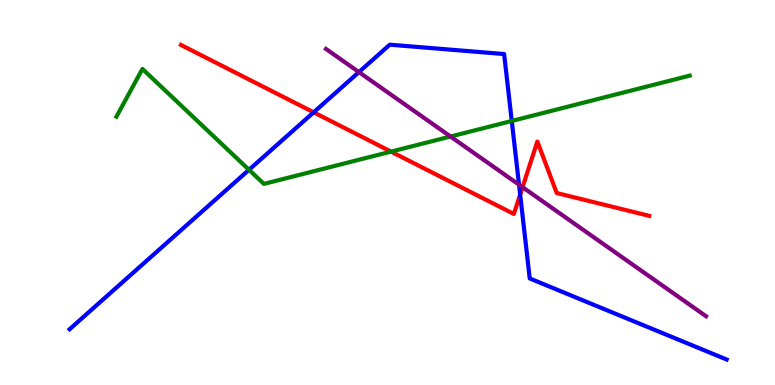[{'lines': ['blue', 'red'], 'intersections': [{'x': 4.05, 'y': 7.08}, {'x': 6.71, 'y': 4.95}]}, {'lines': ['green', 'red'], 'intersections': [{'x': 5.05, 'y': 6.06}]}, {'lines': ['purple', 'red'], 'intersections': [{'x': 6.74, 'y': 5.14}]}, {'lines': ['blue', 'green'], 'intersections': [{'x': 3.21, 'y': 5.59}, {'x': 6.6, 'y': 6.86}]}, {'lines': ['blue', 'purple'], 'intersections': [{'x': 4.63, 'y': 8.13}, {'x': 6.7, 'y': 5.2}]}, {'lines': ['green', 'purple'], 'intersections': [{'x': 5.81, 'y': 6.45}]}]